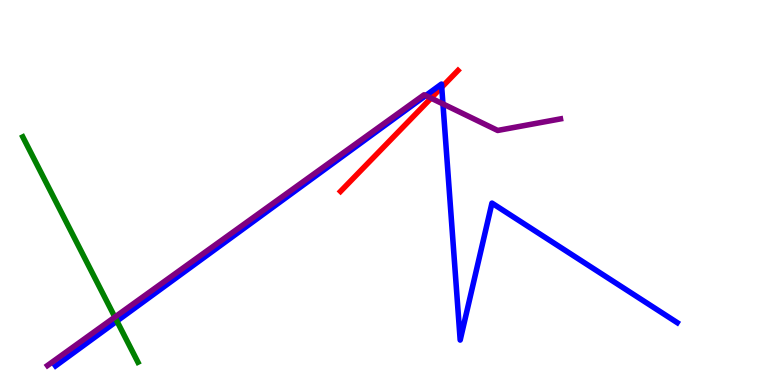[{'lines': ['blue', 'red'], 'intersections': [{'x': 5.7, 'y': 7.73}]}, {'lines': ['green', 'red'], 'intersections': []}, {'lines': ['purple', 'red'], 'intersections': [{'x': 5.56, 'y': 7.45}]}, {'lines': ['blue', 'green'], 'intersections': [{'x': 1.51, 'y': 1.66}]}, {'lines': ['blue', 'purple'], 'intersections': [{'x': 5.49, 'y': 7.52}, {'x': 5.72, 'y': 7.3}]}, {'lines': ['green', 'purple'], 'intersections': [{'x': 1.48, 'y': 1.76}]}]